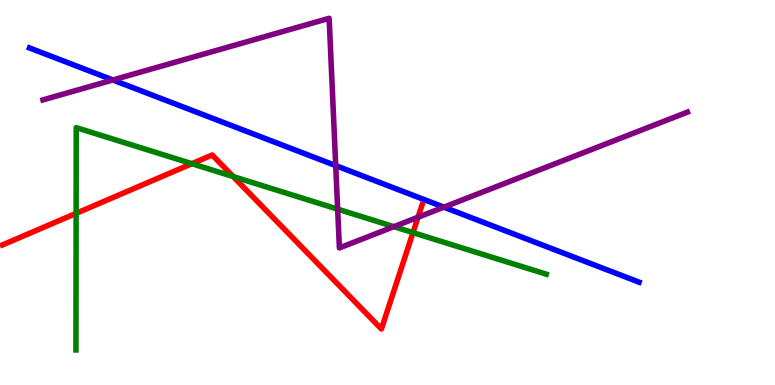[{'lines': ['blue', 'red'], 'intersections': []}, {'lines': ['green', 'red'], 'intersections': [{'x': 0.982, 'y': 4.46}, {'x': 2.48, 'y': 5.75}, {'x': 3.01, 'y': 5.41}, {'x': 5.33, 'y': 3.96}]}, {'lines': ['purple', 'red'], 'intersections': [{'x': 5.39, 'y': 4.36}]}, {'lines': ['blue', 'green'], 'intersections': []}, {'lines': ['blue', 'purple'], 'intersections': [{'x': 1.46, 'y': 7.92}, {'x': 4.33, 'y': 5.7}, {'x': 5.73, 'y': 4.62}]}, {'lines': ['green', 'purple'], 'intersections': [{'x': 4.36, 'y': 4.57}, {'x': 5.08, 'y': 4.11}]}]